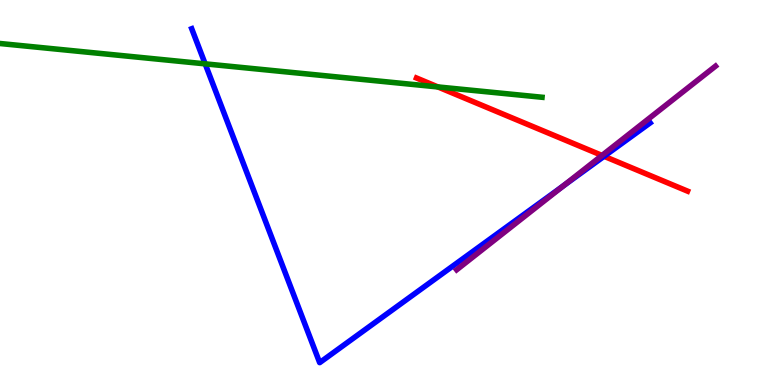[{'lines': ['blue', 'red'], 'intersections': [{'x': 7.79, 'y': 5.94}]}, {'lines': ['green', 'red'], 'intersections': [{'x': 5.65, 'y': 7.74}]}, {'lines': ['purple', 'red'], 'intersections': [{'x': 7.77, 'y': 5.96}]}, {'lines': ['blue', 'green'], 'intersections': [{'x': 2.65, 'y': 8.34}]}, {'lines': ['blue', 'purple'], 'intersections': [{'x': 7.27, 'y': 5.17}]}, {'lines': ['green', 'purple'], 'intersections': []}]